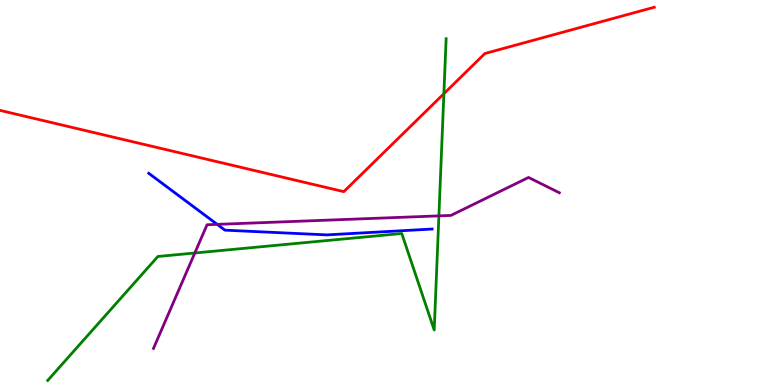[{'lines': ['blue', 'red'], 'intersections': []}, {'lines': ['green', 'red'], 'intersections': [{'x': 5.73, 'y': 7.57}]}, {'lines': ['purple', 'red'], 'intersections': []}, {'lines': ['blue', 'green'], 'intersections': []}, {'lines': ['blue', 'purple'], 'intersections': [{'x': 2.8, 'y': 4.17}]}, {'lines': ['green', 'purple'], 'intersections': [{'x': 2.51, 'y': 3.43}, {'x': 5.66, 'y': 4.39}]}]